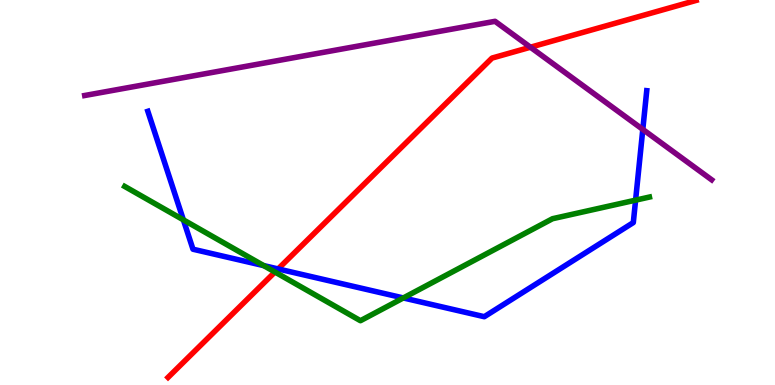[{'lines': ['blue', 'red'], 'intersections': [{'x': 3.59, 'y': 3.01}]}, {'lines': ['green', 'red'], 'intersections': [{'x': 3.55, 'y': 2.93}]}, {'lines': ['purple', 'red'], 'intersections': [{'x': 6.84, 'y': 8.77}]}, {'lines': ['blue', 'green'], 'intersections': [{'x': 2.37, 'y': 4.29}, {'x': 3.4, 'y': 3.1}, {'x': 5.2, 'y': 2.26}, {'x': 8.2, 'y': 4.8}]}, {'lines': ['blue', 'purple'], 'intersections': [{'x': 8.29, 'y': 6.64}]}, {'lines': ['green', 'purple'], 'intersections': []}]